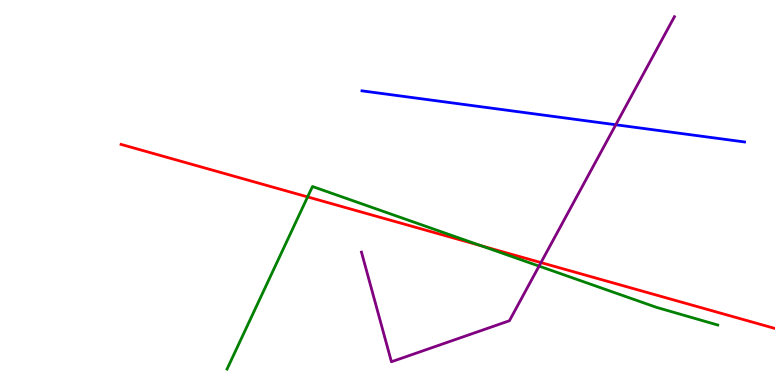[{'lines': ['blue', 'red'], 'intersections': []}, {'lines': ['green', 'red'], 'intersections': [{'x': 3.97, 'y': 4.89}, {'x': 6.21, 'y': 3.62}]}, {'lines': ['purple', 'red'], 'intersections': [{'x': 6.98, 'y': 3.18}]}, {'lines': ['blue', 'green'], 'intersections': []}, {'lines': ['blue', 'purple'], 'intersections': [{'x': 7.95, 'y': 6.76}]}, {'lines': ['green', 'purple'], 'intersections': [{'x': 6.96, 'y': 3.09}]}]